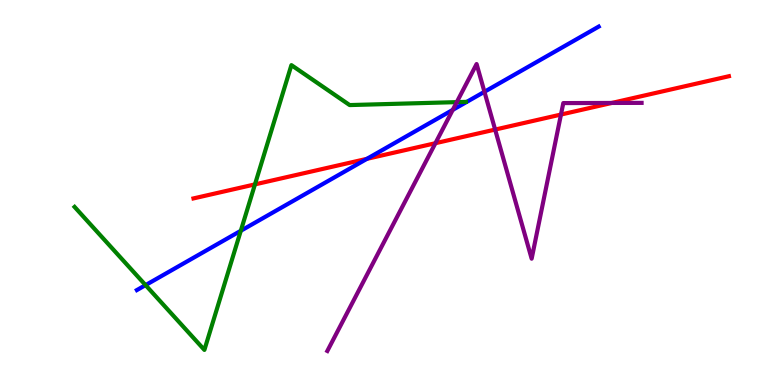[{'lines': ['blue', 'red'], 'intersections': [{'x': 4.73, 'y': 5.87}]}, {'lines': ['green', 'red'], 'intersections': [{'x': 3.29, 'y': 5.21}]}, {'lines': ['purple', 'red'], 'intersections': [{'x': 5.62, 'y': 6.28}, {'x': 6.39, 'y': 6.63}, {'x': 7.24, 'y': 7.02}, {'x': 7.89, 'y': 7.33}]}, {'lines': ['blue', 'green'], 'intersections': [{'x': 1.88, 'y': 2.59}, {'x': 3.11, 'y': 4.01}]}, {'lines': ['blue', 'purple'], 'intersections': [{'x': 5.84, 'y': 7.15}, {'x': 6.25, 'y': 7.62}]}, {'lines': ['green', 'purple'], 'intersections': [{'x': 5.89, 'y': 7.35}]}]